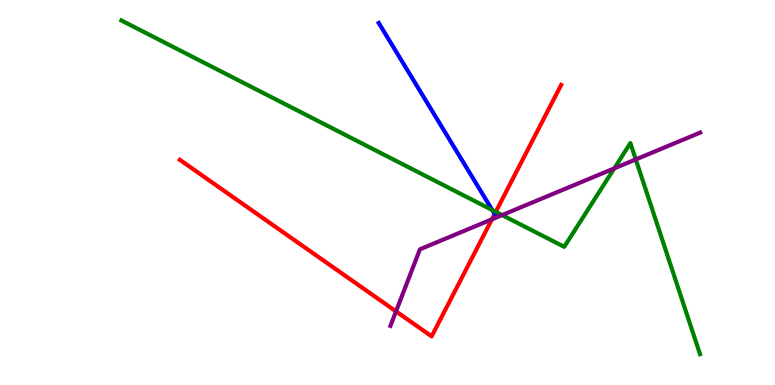[{'lines': ['blue', 'red'], 'intersections': [{'x': 6.38, 'y': 4.44}]}, {'lines': ['green', 'red'], 'intersections': [{'x': 6.4, 'y': 4.5}]}, {'lines': ['purple', 'red'], 'intersections': [{'x': 5.11, 'y': 1.91}, {'x': 6.35, 'y': 4.3}]}, {'lines': ['blue', 'green'], 'intersections': [{'x': 6.35, 'y': 4.54}]}, {'lines': ['blue', 'purple'], 'intersections': []}, {'lines': ['green', 'purple'], 'intersections': [{'x': 6.48, 'y': 4.41}, {'x': 7.93, 'y': 5.63}, {'x': 8.2, 'y': 5.86}]}]